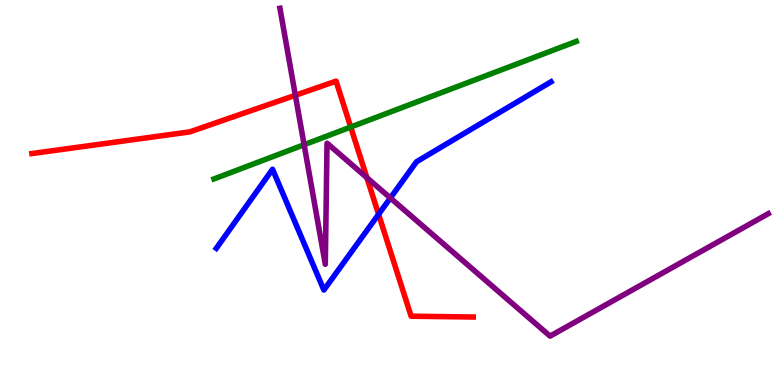[{'lines': ['blue', 'red'], 'intersections': [{'x': 4.88, 'y': 4.43}]}, {'lines': ['green', 'red'], 'intersections': [{'x': 4.53, 'y': 6.7}]}, {'lines': ['purple', 'red'], 'intersections': [{'x': 3.81, 'y': 7.53}, {'x': 4.73, 'y': 5.38}]}, {'lines': ['blue', 'green'], 'intersections': []}, {'lines': ['blue', 'purple'], 'intersections': [{'x': 5.04, 'y': 4.86}]}, {'lines': ['green', 'purple'], 'intersections': [{'x': 3.92, 'y': 6.24}]}]